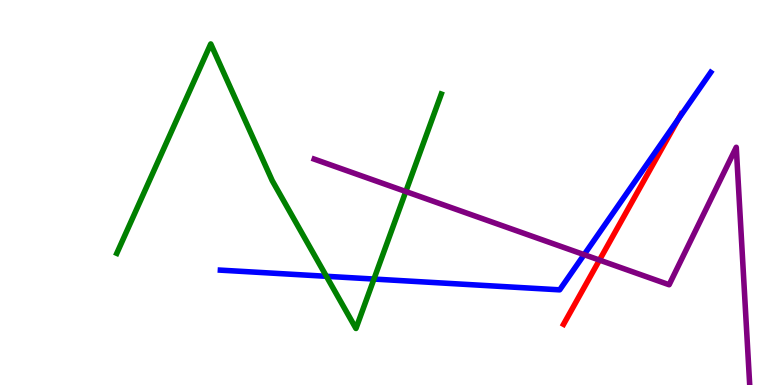[{'lines': ['blue', 'red'], 'intersections': [{'x': 8.75, 'y': 6.91}]}, {'lines': ['green', 'red'], 'intersections': []}, {'lines': ['purple', 'red'], 'intersections': [{'x': 7.74, 'y': 3.24}]}, {'lines': ['blue', 'green'], 'intersections': [{'x': 4.21, 'y': 2.82}, {'x': 4.83, 'y': 2.75}]}, {'lines': ['blue', 'purple'], 'intersections': [{'x': 7.54, 'y': 3.39}]}, {'lines': ['green', 'purple'], 'intersections': [{'x': 5.24, 'y': 5.03}]}]